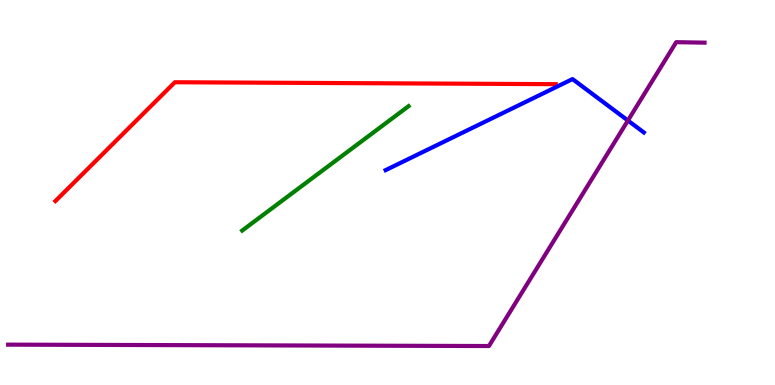[{'lines': ['blue', 'red'], 'intersections': []}, {'lines': ['green', 'red'], 'intersections': []}, {'lines': ['purple', 'red'], 'intersections': []}, {'lines': ['blue', 'green'], 'intersections': []}, {'lines': ['blue', 'purple'], 'intersections': [{'x': 8.1, 'y': 6.87}]}, {'lines': ['green', 'purple'], 'intersections': []}]